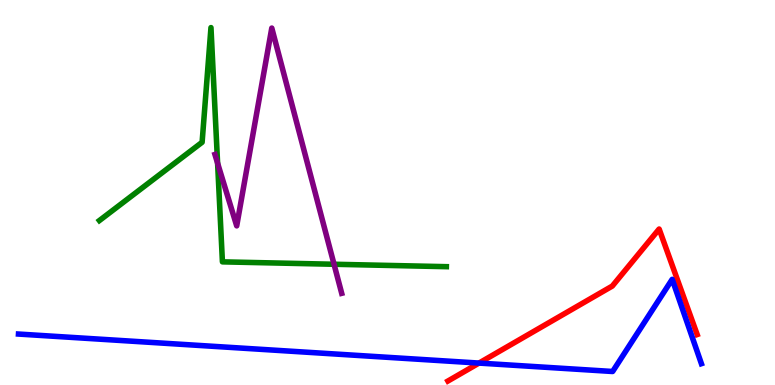[{'lines': ['blue', 'red'], 'intersections': [{'x': 6.18, 'y': 0.569}]}, {'lines': ['green', 'red'], 'intersections': []}, {'lines': ['purple', 'red'], 'intersections': []}, {'lines': ['blue', 'green'], 'intersections': []}, {'lines': ['blue', 'purple'], 'intersections': []}, {'lines': ['green', 'purple'], 'intersections': [{'x': 2.81, 'y': 5.76}, {'x': 4.31, 'y': 3.14}]}]